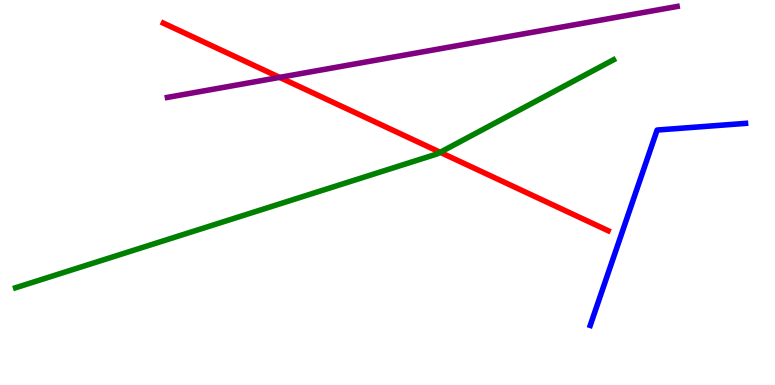[{'lines': ['blue', 'red'], 'intersections': []}, {'lines': ['green', 'red'], 'intersections': [{'x': 5.68, 'y': 6.04}]}, {'lines': ['purple', 'red'], 'intersections': [{'x': 3.61, 'y': 7.99}]}, {'lines': ['blue', 'green'], 'intersections': []}, {'lines': ['blue', 'purple'], 'intersections': []}, {'lines': ['green', 'purple'], 'intersections': []}]